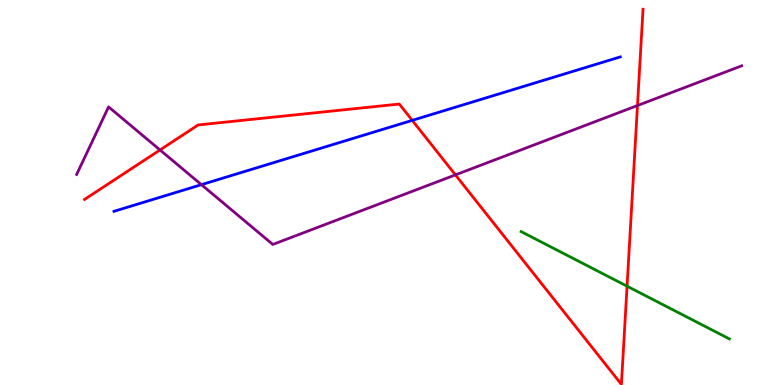[{'lines': ['blue', 'red'], 'intersections': [{'x': 5.32, 'y': 6.87}]}, {'lines': ['green', 'red'], 'intersections': [{'x': 8.09, 'y': 2.57}]}, {'lines': ['purple', 'red'], 'intersections': [{'x': 2.06, 'y': 6.1}, {'x': 5.88, 'y': 5.46}, {'x': 8.23, 'y': 7.26}]}, {'lines': ['blue', 'green'], 'intersections': []}, {'lines': ['blue', 'purple'], 'intersections': [{'x': 2.6, 'y': 5.2}]}, {'lines': ['green', 'purple'], 'intersections': []}]